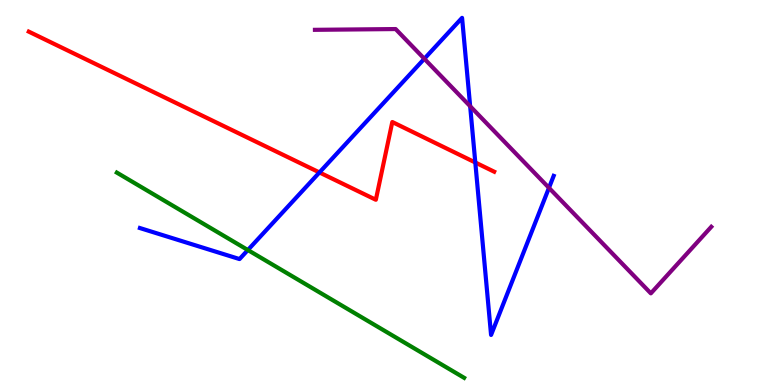[{'lines': ['blue', 'red'], 'intersections': [{'x': 4.12, 'y': 5.52}, {'x': 6.13, 'y': 5.78}]}, {'lines': ['green', 'red'], 'intersections': []}, {'lines': ['purple', 'red'], 'intersections': []}, {'lines': ['blue', 'green'], 'intersections': [{'x': 3.2, 'y': 3.51}]}, {'lines': ['blue', 'purple'], 'intersections': [{'x': 5.48, 'y': 8.47}, {'x': 6.07, 'y': 7.24}, {'x': 7.08, 'y': 5.12}]}, {'lines': ['green', 'purple'], 'intersections': []}]